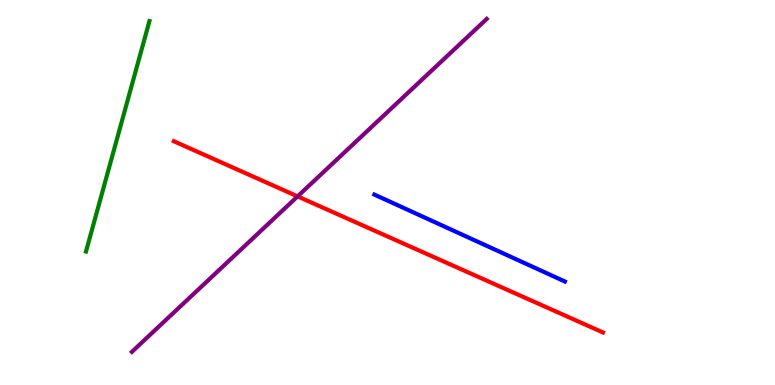[{'lines': ['blue', 'red'], 'intersections': []}, {'lines': ['green', 'red'], 'intersections': []}, {'lines': ['purple', 'red'], 'intersections': [{'x': 3.84, 'y': 4.9}]}, {'lines': ['blue', 'green'], 'intersections': []}, {'lines': ['blue', 'purple'], 'intersections': []}, {'lines': ['green', 'purple'], 'intersections': []}]